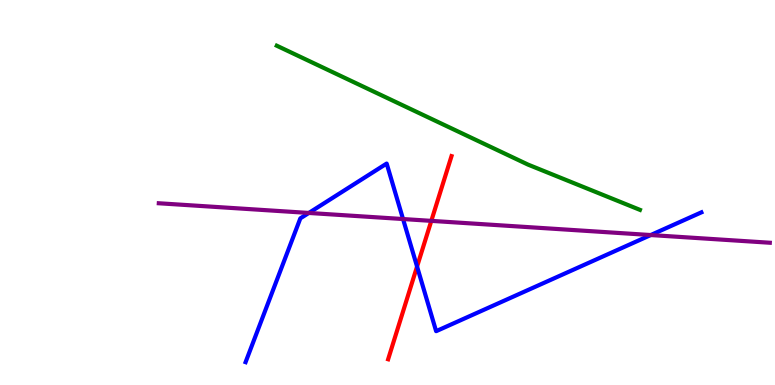[{'lines': ['blue', 'red'], 'intersections': [{'x': 5.38, 'y': 3.08}]}, {'lines': ['green', 'red'], 'intersections': []}, {'lines': ['purple', 'red'], 'intersections': [{'x': 5.57, 'y': 4.26}]}, {'lines': ['blue', 'green'], 'intersections': []}, {'lines': ['blue', 'purple'], 'intersections': [{'x': 3.98, 'y': 4.47}, {'x': 5.2, 'y': 4.31}, {'x': 8.4, 'y': 3.89}]}, {'lines': ['green', 'purple'], 'intersections': []}]